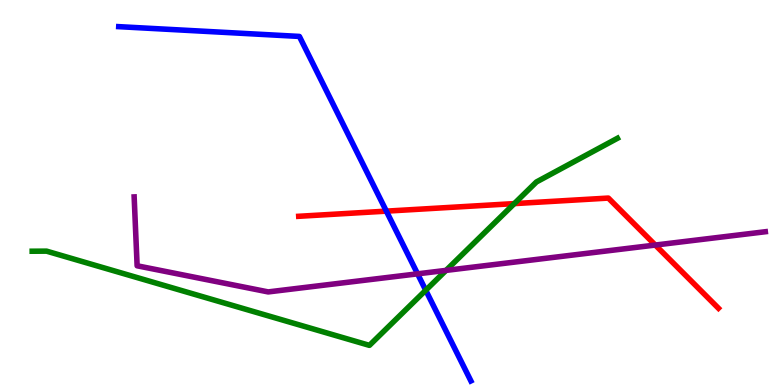[{'lines': ['blue', 'red'], 'intersections': [{'x': 4.99, 'y': 4.52}]}, {'lines': ['green', 'red'], 'intersections': [{'x': 6.64, 'y': 4.71}]}, {'lines': ['purple', 'red'], 'intersections': [{'x': 8.46, 'y': 3.63}]}, {'lines': ['blue', 'green'], 'intersections': [{'x': 5.49, 'y': 2.46}]}, {'lines': ['blue', 'purple'], 'intersections': [{'x': 5.39, 'y': 2.89}]}, {'lines': ['green', 'purple'], 'intersections': [{'x': 5.76, 'y': 2.98}]}]